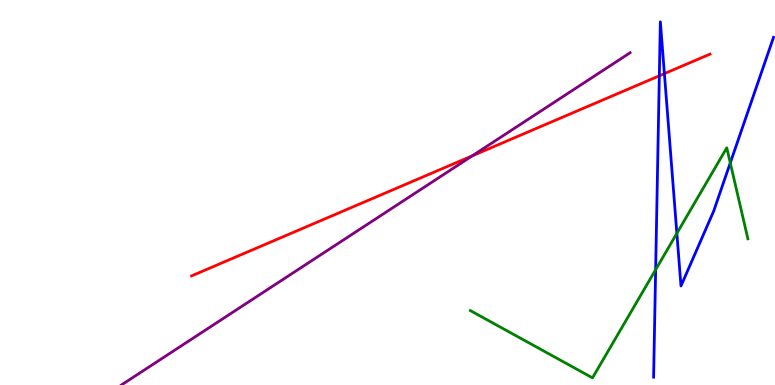[{'lines': ['blue', 'red'], 'intersections': [{'x': 8.51, 'y': 8.03}, {'x': 8.57, 'y': 8.09}]}, {'lines': ['green', 'red'], 'intersections': []}, {'lines': ['purple', 'red'], 'intersections': [{'x': 6.09, 'y': 5.95}]}, {'lines': ['blue', 'green'], 'intersections': [{'x': 8.46, 'y': 3.0}, {'x': 8.73, 'y': 3.94}, {'x': 9.42, 'y': 5.77}]}, {'lines': ['blue', 'purple'], 'intersections': []}, {'lines': ['green', 'purple'], 'intersections': []}]